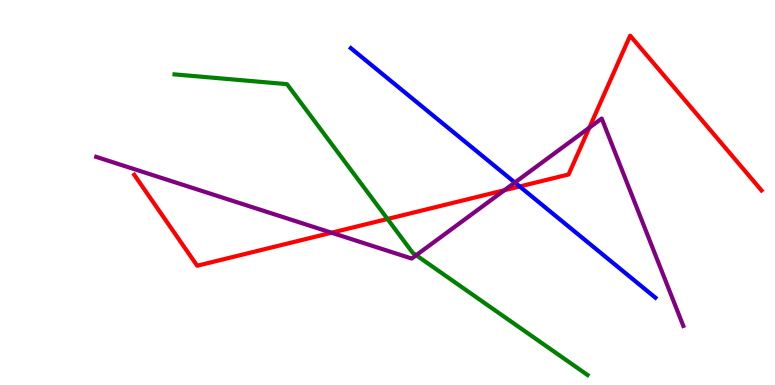[{'lines': ['blue', 'red'], 'intersections': [{'x': 6.71, 'y': 5.16}]}, {'lines': ['green', 'red'], 'intersections': [{'x': 5.0, 'y': 4.31}]}, {'lines': ['purple', 'red'], 'intersections': [{'x': 4.28, 'y': 3.96}, {'x': 6.51, 'y': 5.06}, {'x': 7.6, 'y': 6.68}]}, {'lines': ['blue', 'green'], 'intersections': []}, {'lines': ['blue', 'purple'], 'intersections': [{'x': 6.64, 'y': 5.26}]}, {'lines': ['green', 'purple'], 'intersections': [{'x': 5.37, 'y': 3.37}]}]